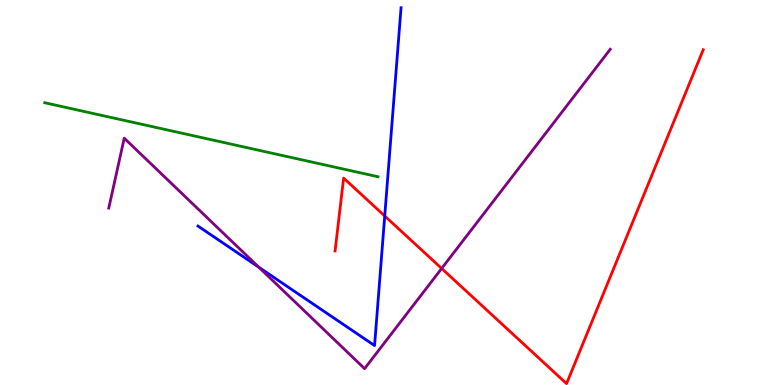[{'lines': ['blue', 'red'], 'intersections': [{'x': 4.96, 'y': 4.39}]}, {'lines': ['green', 'red'], 'intersections': []}, {'lines': ['purple', 'red'], 'intersections': [{'x': 5.7, 'y': 3.03}]}, {'lines': ['blue', 'green'], 'intersections': []}, {'lines': ['blue', 'purple'], 'intersections': [{'x': 3.34, 'y': 3.06}]}, {'lines': ['green', 'purple'], 'intersections': []}]